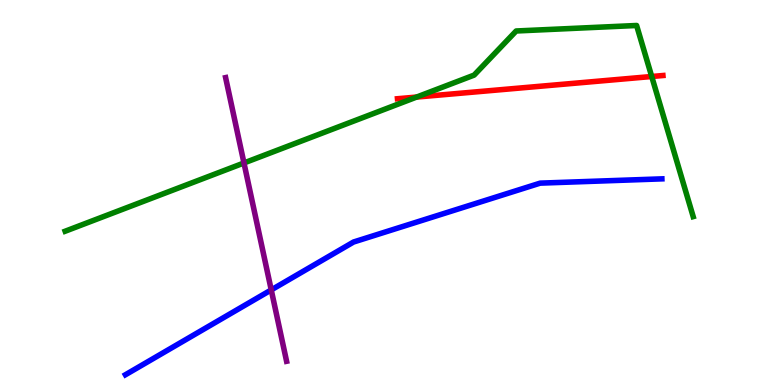[{'lines': ['blue', 'red'], 'intersections': []}, {'lines': ['green', 'red'], 'intersections': [{'x': 5.38, 'y': 7.48}, {'x': 8.41, 'y': 8.01}]}, {'lines': ['purple', 'red'], 'intersections': []}, {'lines': ['blue', 'green'], 'intersections': []}, {'lines': ['blue', 'purple'], 'intersections': [{'x': 3.5, 'y': 2.47}]}, {'lines': ['green', 'purple'], 'intersections': [{'x': 3.15, 'y': 5.77}]}]